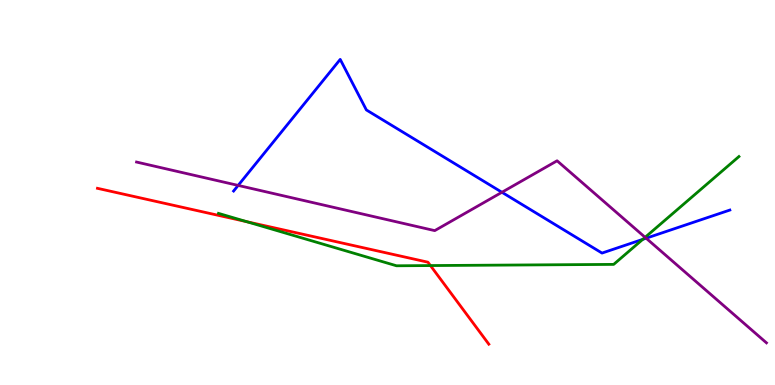[{'lines': ['blue', 'red'], 'intersections': []}, {'lines': ['green', 'red'], 'intersections': [{'x': 3.18, 'y': 4.24}, {'x': 5.55, 'y': 3.1}]}, {'lines': ['purple', 'red'], 'intersections': []}, {'lines': ['blue', 'green'], 'intersections': [{'x': 8.29, 'y': 3.78}]}, {'lines': ['blue', 'purple'], 'intersections': [{'x': 3.07, 'y': 5.18}, {'x': 6.48, 'y': 5.01}, {'x': 8.34, 'y': 3.81}]}, {'lines': ['green', 'purple'], 'intersections': [{'x': 8.32, 'y': 3.84}]}]